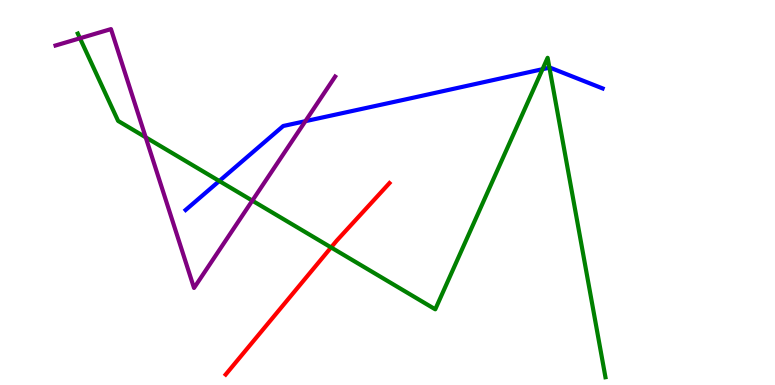[{'lines': ['blue', 'red'], 'intersections': []}, {'lines': ['green', 'red'], 'intersections': [{'x': 4.27, 'y': 3.57}]}, {'lines': ['purple', 'red'], 'intersections': []}, {'lines': ['blue', 'green'], 'intersections': [{'x': 2.83, 'y': 5.3}, {'x': 7.0, 'y': 8.2}, {'x': 7.09, 'y': 8.24}]}, {'lines': ['blue', 'purple'], 'intersections': [{'x': 3.94, 'y': 6.85}]}, {'lines': ['green', 'purple'], 'intersections': [{'x': 1.03, 'y': 9.01}, {'x': 1.88, 'y': 6.43}, {'x': 3.26, 'y': 4.79}]}]